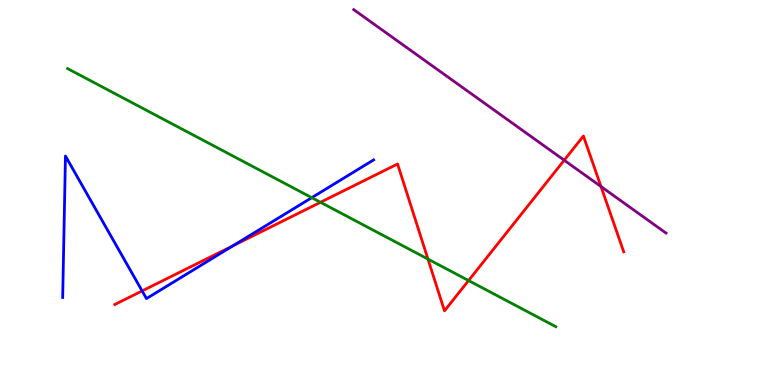[{'lines': ['blue', 'red'], 'intersections': [{'x': 1.83, 'y': 2.44}, {'x': 3.01, 'y': 3.62}]}, {'lines': ['green', 'red'], 'intersections': [{'x': 4.14, 'y': 4.75}, {'x': 5.52, 'y': 3.27}, {'x': 6.05, 'y': 2.71}]}, {'lines': ['purple', 'red'], 'intersections': [{'x': 7.28, 'y': 5.84}, {'x': 7.75, 'y': 5.15}]}, {'lines': ['blue', 'green'], 'intersections': [{'x': 4.02, 'y': 4.87}]}, {'lines': ['blue', 'purple'], 'intersections': []}, {'lines': ['green', 'purple'], 'intersections': []}]